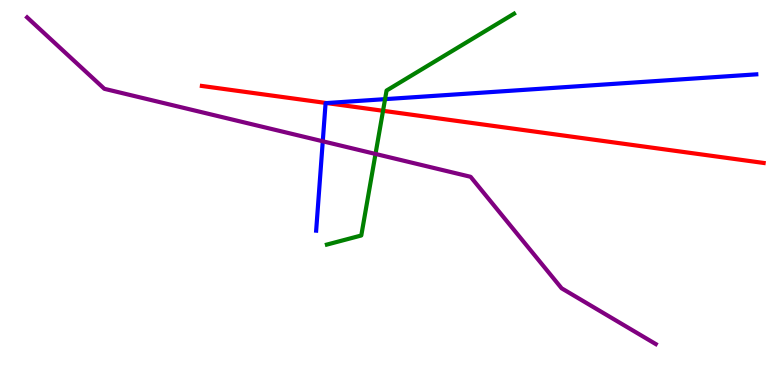[{'lines': ['blue', 'red'], 'intersections': [{'x': 4.21, 'y': 7.32}]}, {'lines': ['green', 'red'], 'intersections': [{'x': 4.94, 'y': 7.12}]}, {'lines': ['purple', 'red'], 'intersections': []}, {'lines': ['blue', 'green'], 'intersections': [{'x': 4.97, 'y': 7.42}]}, {'lines': ['blue', 'purple'], 'intersections': [{'x': 4.16, 'y': 6.33}]}, {'lines': ['green', 'purple'], 'intersections': [{'x': 4.85, 'y': 6.0}]}]